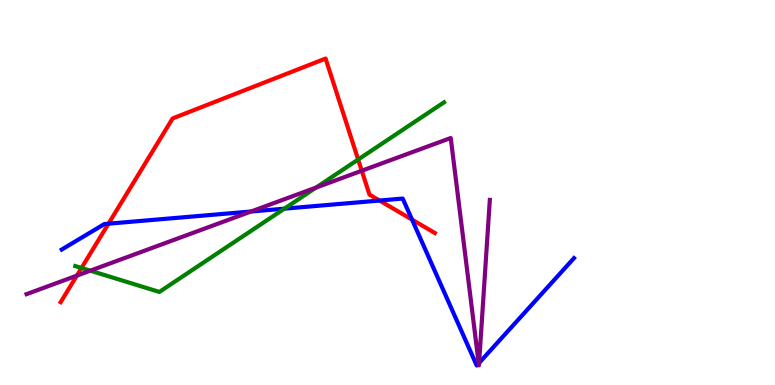[{'lines': ['blue', 'red'], 'intersections': [{'x': 1.4, 'y': 4.19}, {'x': 4.9, 'y': 4.79}, {'x': 5.32, 'y': 4.3}]}, {'lines': ['green', 'red'], 'intersections': [{'x': 1.05, 'y': 3.04}, {'x': 4.62, 'y': 5.86}]}, {'lines': ['purple', 'red'], 'intersections': [{'x': 0.991, 'y': 2.84}, {'x': 4.67, 'y': 5.56}]}, {'lines': ['blue', 'green'], 'intersections': [{'x': 3.67, 'y': 4.58}]}, {'lines': ['blue', 'purple'], 'intersections': [{'x': 3.24, 'y': 4.51}, {'x': 6.18, 'y': 0.561}, {'x': 6.18, 'y': 0.573}]}, {'lines': ['green', 'purple'], 'intersections': [{'x': 1.16, 'y': 2.97}, {'x': 4.08, 'y': 5.13}]}]